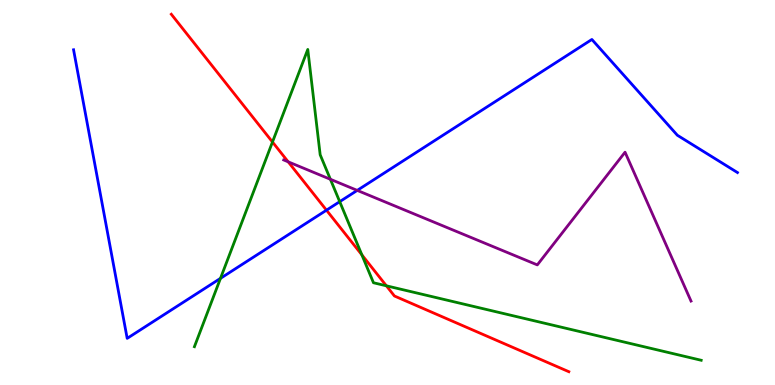[{'lines': ['blue', 'red'], 'intersections': [{'x': 4.21, 'y': 4.54}]}, {'lines': ['green', 'red'], 'intersections': [{'x': 3.52, 'y': 6.31}, {'x': 4.67, 'y': 3.38}, {'x': 4.99, 'y': 2.58}]}, {'lines': ['purple', 'red'], 'intersections': [{'x': 3.72, 'y': 5.8}]}, {'lines': ['blue', 'green'], 'intersections': [{'x': 2.85, 'y': 2.77}, {'x': 4.38, 'y': 4.76}]}, {'lines': ['blue', 'purple'], 'intersections': [{'x': 4.61, 'y': 5.05}]}, {'lines': ['green', 'purple'], 'intersections': [{'x': 4.26, 'y': 5.34}]}]